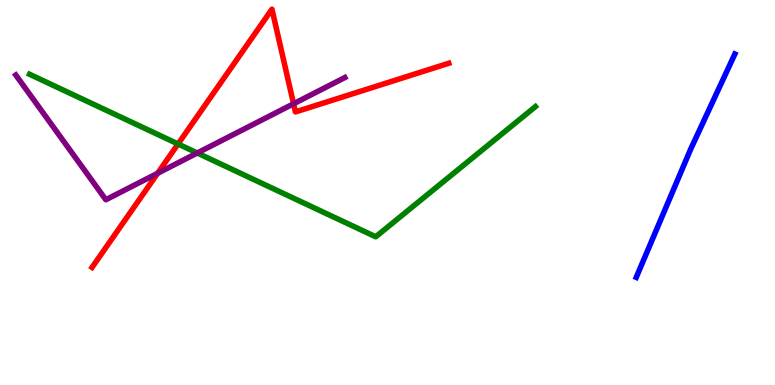[{'lines': ['blue', 'red'], 'intersections': []}, {'lines': ['green', 'red'], 'intersections': [{'x': 2.3, 'y': 6.26}]}, {'lines': ['purple', 'red'], 'intersections': [{'x': 2.03, 'y': 5.5}, {'x': 3.79, 'y': 7.3}]}, {'lines': ['blue', 'green'], 'intersections': []}, {'lines': ['blue', 'purple'], 'intersections': []}, {'lines': ['green', 'purple'], 'intersections': [{'x': 2.55, 'y': 6.03}]}]